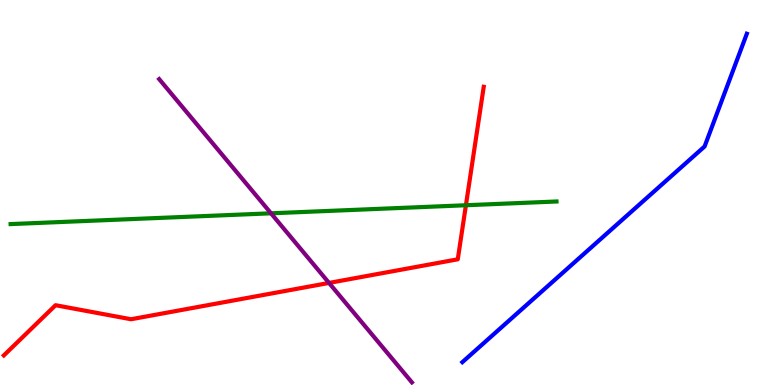[{'lines': ['blue', 'red'], 'intersections': []}, {'lines': ['green', 'red'], 'intersections': [{'x': 6.01, 'y': 4.67}]}, {'lines': ['purple', 'red'], 'intersections': [{'x': 4.25, 'y': 2.65}]}, {'lines': ['blue', 'green'], 'intersections': []}, {'lines': ['blue', 'purple'], 'intersections': []}, {'lines': ['green', 'purple'], 'intersections': [{'x': 3.5, 'y': 4.46}]}]